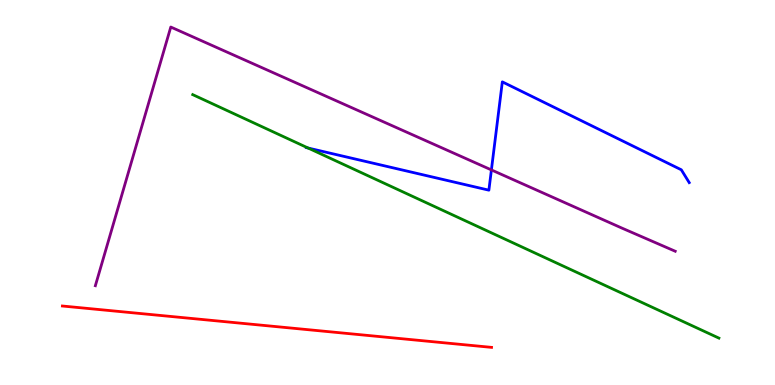[{'lines': ['blue', 'red'], 'intersections': []}, {'lines': ['green', 'red'], 'intersections': []}, {'lines': ['purple', 'red'], 'intersections': []}, {'lines': ['blue', 'green'], 'intersections': [{'x': 3.98, 'y': 6.15}]}, {'lines': ['blue', 'purple'], 'intersections': [{'x': 6.34, 'y': 5.59}]}, {'lines': ['green', 'purple'], 'intersections': []}]